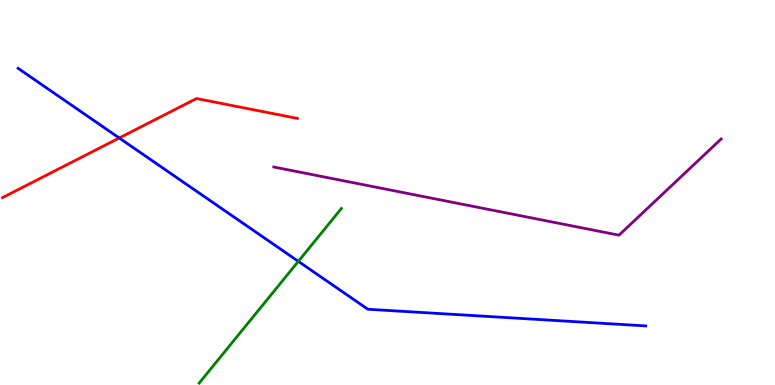[{'lines': ['blue', 'red'], 'intersections': [{'x': 1.54, 'y': 6.42}]}, {'lines': ['green', 'red'], 'intersections': []}, {'lines': ['purple', 'red'], 'intersections': []}, {'lines': ['blue', 'green'], 'intersections': [{'x': 3.85, 'y': 3.21}]}, {'lines': ['blue', 'purple'], 'intersections': []}, {'lines': ['green', 'purple'], 'intersections': []}]